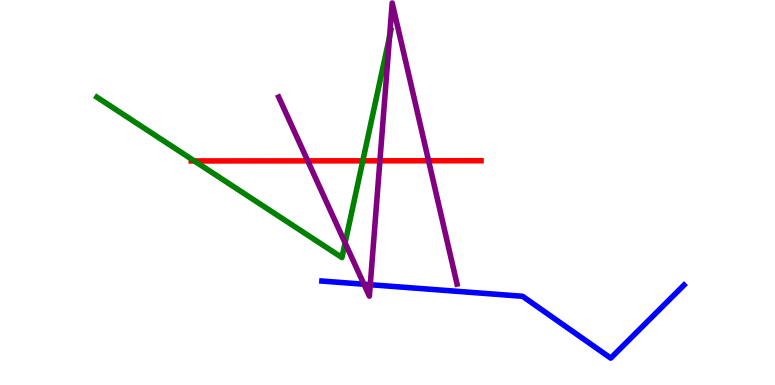[{'lines': ['blue', 'red'], 'intersections': []}, {'lines': ['green', 'red'], 'intersections': [{'x': 2.51, 'y': 5.82}, {'x': 4.68, 'y': 5.82}]}, {'lines': ['purple', 'red'], 'intersections': [{'x': 3.97, 'y': 5.82}, {'x': 4.9, 'y': 5.82}, {'x': 5.53, 'y': 5.82}]}, {'lines': ['blue', 'green'], 'intersections': []}, {'lines': ['blue', 'purple'], 'intersections': [{'x': 4.7, 'y': 2.62}, {'x': 4.78, 'y': 2.6}]}, {'lines': ['green', 'purple'], 'intersections': [{'x': 4.45, 'y': 3.69}, {'x': 5.03, 'y': 9.05}]}]